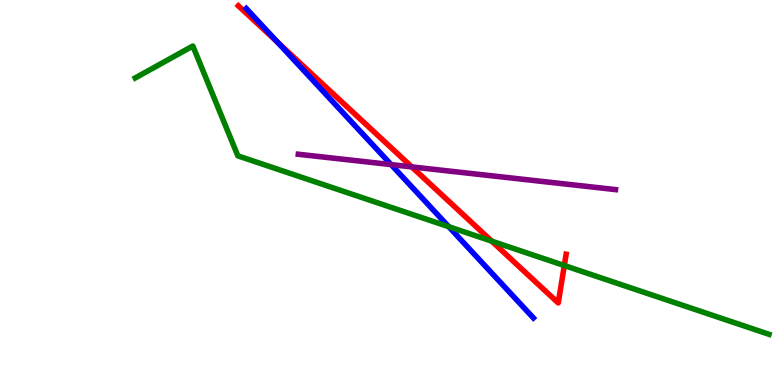[{'lines': ['blue', 'red'], 'intersections': [{'x': 3.58, 'y': 8.9}]}, {'lines': ['green', 'red'], 'intersections': [{'x': 6.34, 'y': 3.74}, {'x': 7.28, 'y': 3.1}]}, {'lines': ['purple', 'red'], 'intersections': [{'x': 5.31, 'y': 5.66}]}, {'lines': ['blue', 'green'], 'intersections': [{'x': 5.79, 'y': 4.11}]}, {'lines': ['blue', 'purple'], 'intersections': [{'x': 5.05, 'y': 5.72}]}, {'lines': ['green', 'purple'], 'intersections': []}]